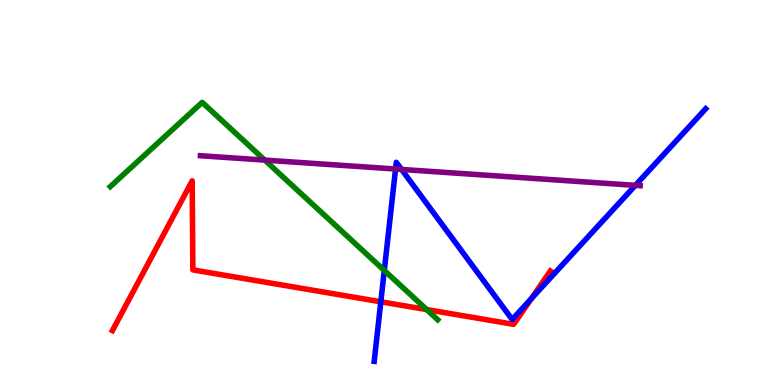[{'lines': ['blue', 'red'], 'intersections': [{'x': 4.91, 'y': 2.16}, {'x': 6.86, 'y': 2.24}]}, {'lines': ['green', 'red'], 'intersections': [{'x': 5.51, 'y': 1.96}]}, {'lines': ['purple', 'red'], 'intersections': []}, {'lines': ['blue', 'green'], 'intersections': [{'x': 4.96, 'y': 2.98}]}, {'lines': ['blue', 'purple'], 'intersections': [{'x': 5.1, 'y': 5.61}, {'x': 5.18, 'y': 5.6}, {'x': 8.2, 'y': 5.19}]}, {'lines': ['green', 'purple'], 'intersections': [{'x': 3.42, 'y': 5.84}]}]